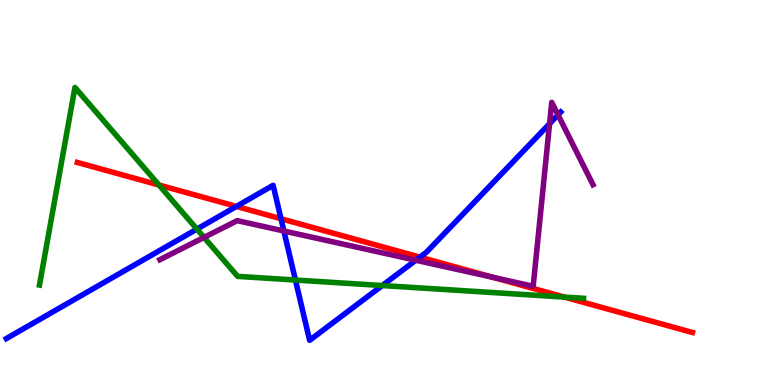[{'lines': ['blue', 'red'], 'intersections': [{'x': 3.05, 'y': 4.64}, {'x': 3.63, 'y': 4.32}, {'x': 5.42, 'y': 3.32}]}, {'lines': ['green', 'red'], 'intersections': [{'x': 2.05, 'y': 5.19}, {'x': 7.28, 'y': 2.28}]}, {'lines': ['purple', 'red'], 'intersections': [{'x': 6.36, 'y': 2.8}]}, {'lines': ['blue', 'green'], 'intersections': [{'x': 2.54, 'y': 4.05}, {'x': 3.81, 'y': 2.73}, {'x': 4.93, 'y': 2.58}]}, {'lines': ['blue', 'purple'], 'intersections': [{'x': 3.66, 'y': 4.0}, {'x': 5.37, 'y': 3.24}, {'x': 7.09, 'y': 6.79}, {'x': 7.2, 'y': 7.02}]}, {'lines': ['green', 'purple'], 'intersections': [{'x': 2.63, 'y': 3.83}]}]